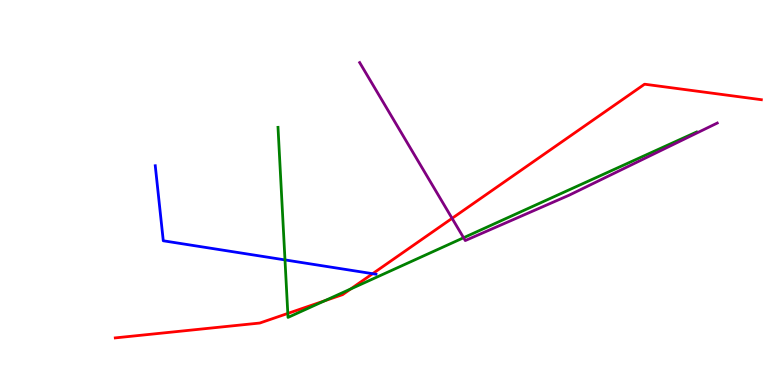[{'lines': ['blue', 'red'], 'intersections': [{'x': 4.81, 'y': 2.89}]}, {'lines': ['green', 'red'], 'intersections': [{'x': 3.71, 'y': 1.86}, {'x': 4.19, 'y': 2.19}, {'x': 4.53, 'y': 2.49}]}, {'lines': ['purple', 'red'], 'intersections': [{'x': 5.83, 'y': 4.33}]}, {'lines': ['blue', 'green'], 'intersections': [{'x': 3.68, 'y': 3.25}]}, {'lines': ['blue', 'purple'], 'intersections': []}, {'lines': ['green', 'purple'], 'intersections': [{'x': 5.98, 'y': 3.82}]}]